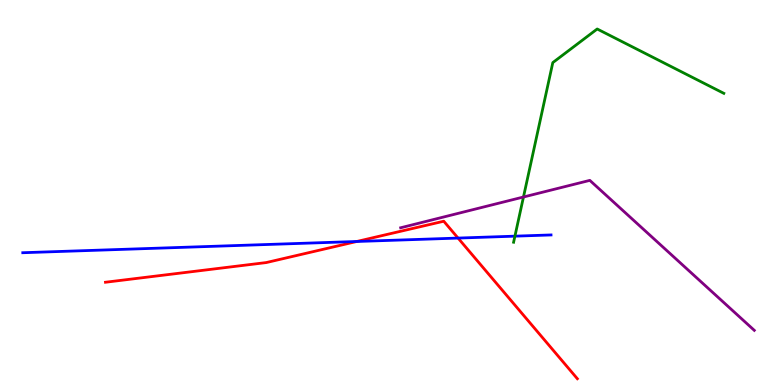[{'lines': ['blue', 'red'], 'intersections': [{'x': 4.6, 'y': 3.73}, {'x': 5.91, 'y': 3.82}]}, {'lines': ['green', 'red'], 'intersections': []}, {'lines': ['purple', 'red'], 'intersections': []}, {'lines': ['blue', 'green'], 'intersections': [{'x': 6.64, 'y': 3.87}]}, {'lines': ['blue', 'purple'], 'intersections': []}, {'lines': ['green', 'purple'], 'intersections': [{'x': 6.75, 'y': 4.88}]}]